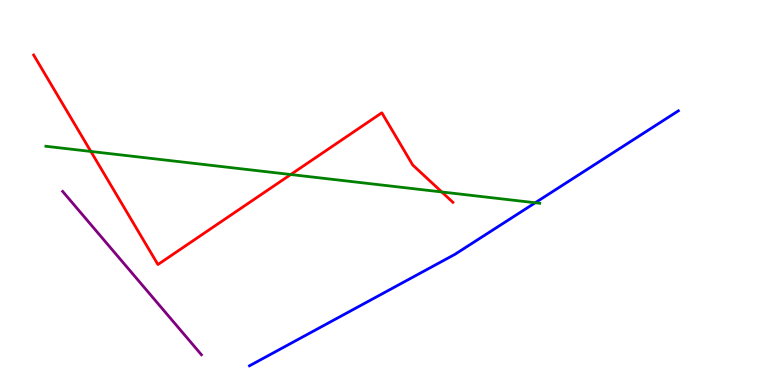[{'lines': ['blue', 'red'], 'intersections': []}, {'lines': ['green', 'red'], 'intersections': [{'x': 1.17, 'y': 6.07}, {'x': 3.75, 'y': 5.47}, {'x': 5.7, 'y': 5.01}]}, {'lines': ['purple', 'red'], 'intersections': []}, {'lines': ['blue', 'green'], 'intersections': [{'x': 6.91, 'y': 4.73}]}, {'lines': ['blue', 'purple'], 'intersections': []}, {'lines': ['green', 'purple'], 'intersections': []}]